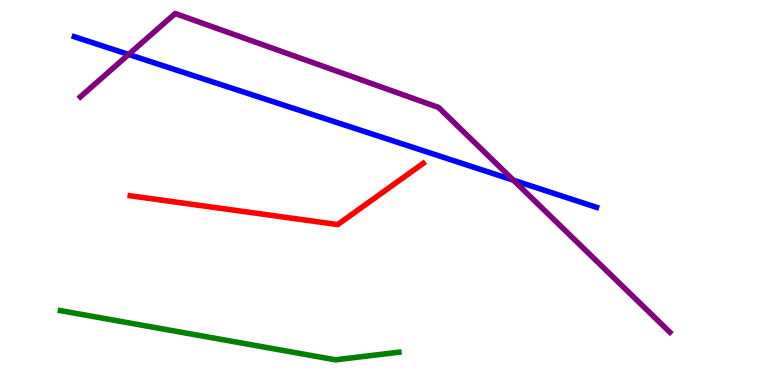[{'lines': ['blue', 'red'], 'intersections': []}, {'lines': ['green', 'red'], 'intersections': []}, {'lines': ['purple', 'red'], 'intersections': []}, {'lines': ['blue', 'green'], 'intersections': []}, {'lines': ['blue', 'purple'], 'intersections': [{'x': 1.66, 'y': 8.59}, {'x': 6.62, 'y': 5.32}]}, {'lines': ['green', 'purple'], 'intersections': []}]